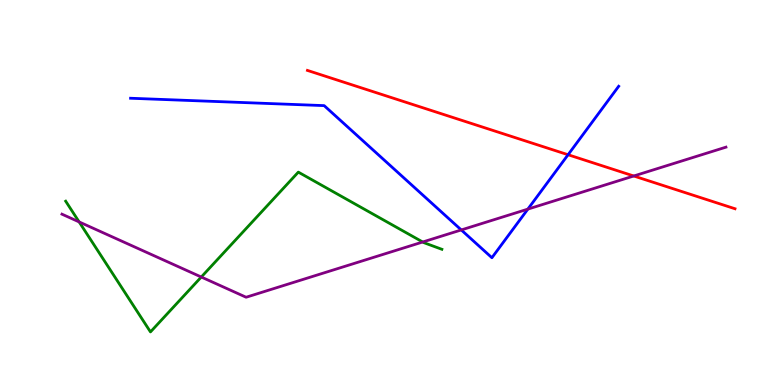[{'lines': ['blue', 'red'], 'intersections': [{'x': 7.33, 'y': 5.98}]}, {'lines': ['green', 'red'], 'intersections': []}, {'lines': ['purple', 'red'], 'intersections': [{'x': 8.18, 'y': 5.43}]}, {'lines': ['blue', 'green'], 'intersections': []}, {'lines': ['blue', 'purple'], 'intersections': [{'x': 5.95, 'y': 4.03}, {'x': 6.81, 'y': 4.57}]}, {'lines': ['green', 'purple'], 'intersections': [{'x': 1.02, 'y': 4.24}, {'x': 2.6, 'y': 2.8}, {'x': 5.45, 'y': 3.71}]}]